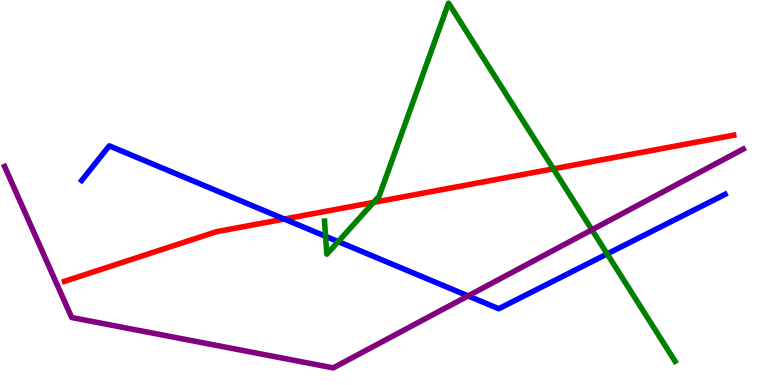[{'lines': ['blue', 'red'], 'intersections': [{'x': 3.67, 'y': 4.31}]}, {'lines': ['green', 'red'], 'intersections': [{'x': 4.82, 'y': 4.74}, {'x': 7.14, 'y': 5.61}]}, {'lines': ['purple', 'red'], 'intersections': []}, {'lines': ['blue', 'green'], 'intersections': [{'x': 4.2, 'y': 3.86}, {'x': 4.36, 'y': 3.72}, {'x': 7.83, 'y': 3.4}]}, {'lines': ['blue', 'purple'], 'intersections': [{'x': 6.04, 'y': 2.31}]}, {'lines': ['green', 'purple'], 'intersections': [{'x': 7.64, 'y': 4.03}]}]